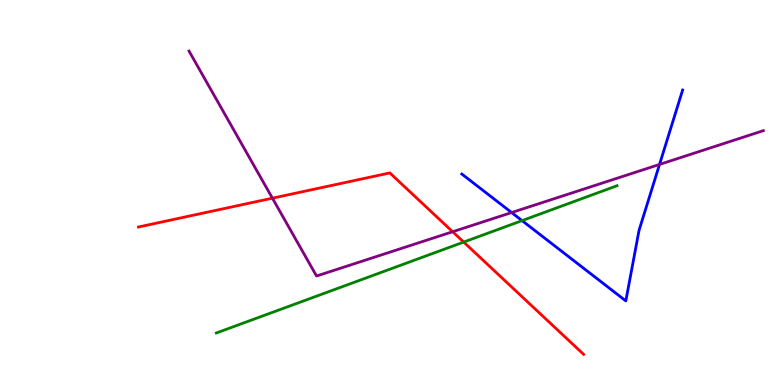[{'lines': ['blue', 'red'], 'intersections': []}, {'lines': ['green', 'red'], 'intersections': [{'x': 5.98, 'y': 3.71}]}, {'lines': ['purple', 'red'], 'intersections': [{'x': 3.52, 'y': 4.85}, {'x': 5.84, 'y': 3.98}]}, {'lines': ['blue', 'green'], 'intersections': [{'x': 6.74, 'y': 4.27}]}, {'lines': ['blue', 'purple'], 'intersections': [{'x': 6.6, 'y': 4.48}, {'x': 8.51, 'y': 5.73}]}, {'lines': ['green', 'purple'], 'intersections': []}]